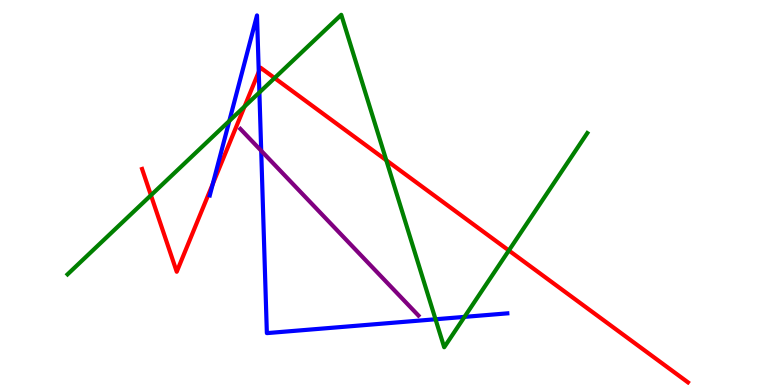[{'lines': ['blue', 'red'], 'intersections': [{'x': 2.75, 'y': 5.23}, {'x': 3.34, 'y': 8.13}]}, {'lines': ['green', 'red'], 'intersections': [{'x': 1.95, 'y': 4.93}, {'x': 3.16, 'y': 7.23}, {'x': 3.54, 'y': 7.97}, {'x': 4.98, 'y': 5.84}, {'x': 6.57, 'y': 3.49}]}, {'lines': ['purple', 'red'], 'intersections': []}, {'lines': ['blue', 'green'], 'intersections': [{'x': 2.96, 'y': 6.86}, {'x': 3.35, 'y': 7.6}, {'x': 5.62, 'y': 1.71}, {'x': 5.99, 'y': 1.77}]}, {'lines': ['blue', 'purple'], 'intersections': [{'x': 3.37, 'y': 6.08}]}, {'lines': ['green', 'purple'], 'intersections': []}]